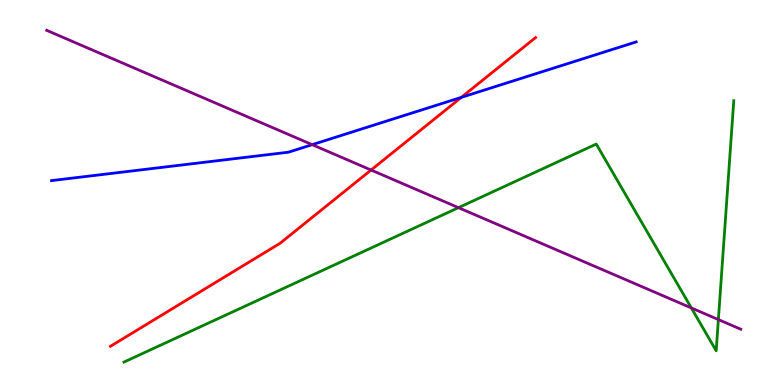[{'lines': ['blue', 'red'], 'intersections': [{'x': 5.95, 'y': 7.47}]}, {'lines': ['green', 'red'], 'intersections': []}, {'lines': ['purple', 'red'], 'intersections': [{'x': 4.79, 'y': 5.58}]}, {'lines': ['blue', 'green'], 'intersections': []}, {'lines': ['blue', 'purple'], 'intersections': [{'x': 4.03, 'y': 6.24}]}, {'lines': ['green', 'purple'], 'intersections': [{'x': 5.92, 'y': 4.61}, {'x': 8.92, 'y': 2.0}, {'x': 9.27, 'y': 1.7}]}]